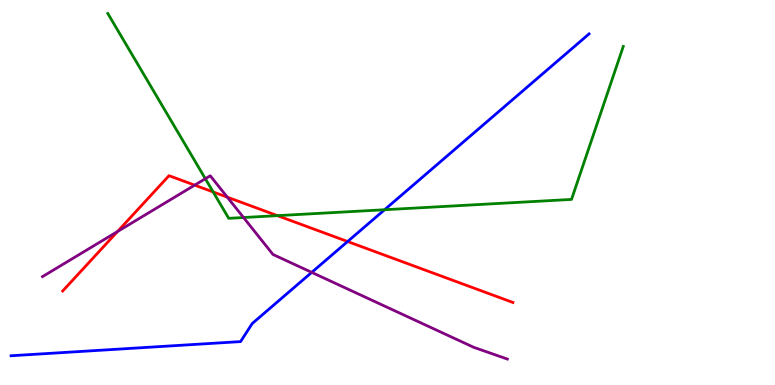[{'lines': ['blue', 'red'], 'intersections': [{'x': 4.49, 'y': 3.73}]}, {'lines': ['green', 'red'], 'intersections': [{'x': 2.75, 'y': 5.01}, {'x': 3.58, 'y': 4.4}]}, {'lines': ['purple', 'red'], 'intersections': [{'x': 1.52, 'y': 3.99}, {'x': 2.51, 'y': 5.19}, {'x': 2.93, 'y': 4.88}]}, {'lines': ['blue', 'green'], 'intersections': [{'x': 4.96, 'y': 4.55}]}, {'lines': ['blue', 'purple'], 'intersections': [{'x': 4.02, 'y': 2.93}]}, {'lines': ['green', 'purple'], 'intersections': [{'x': 2.65, 'y': 5.36}, {'x': 3.14, 'y': 4.35}]}]